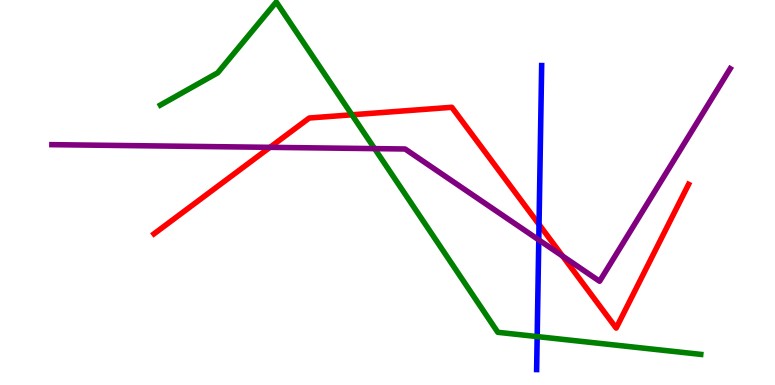[{'lines': ['blue', 'red'], 'intersections': [{'x': 6.96, 'y': 4.17}]}, {'lines': ['green', 'red'], 'intersections': [{'x': 4.54, 'y': 7.02}]}, {'lines': ['purple', 'red'], 'intersections': [{'x': 3.48, 'y': 6.17}, {'x': 7.26, 'y': 3.35}]}, {'lines': ['blue', 'green'], 'intersections': [{'x': 6.93, 'y': 1.26}]}, {'lines': ['blue', 'purple'], 'intersections': [{'x': 6.95, 'y': 3.77}]}, {'lines': ['green', 'purple'], 'intersections': [{'x': 4.83, 'y': 6.14}]}]